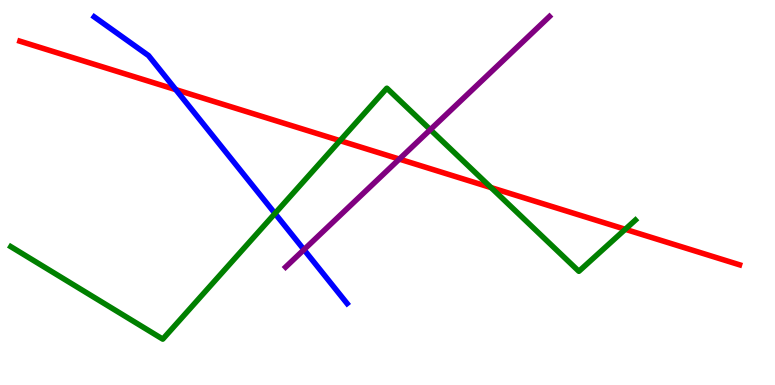[{'lines': ['blue', 'red'], 'intersections': [{'x': 2.27, 'y': 7.67}]}, {'lines': ['green', 'red'], 'intersections': [{'x': 4.39, 'y': 6.35}, {'x': 6.34, 'y': 5.13}, {'x': 8.07, 'y': 4.04}]}, {'lines': ['purple', 'red'], 'intersections': [{'x': 5.15, 'y': 5.87}]}, {'lines': ['blue', 'green'], 'intersections': [{'x': 3.55, 'y': 4.46}]}, {'lines': ['blue', 'purple'], 'intersections': [{'x': 3.92, 'y': 3.52}]}, {'lines': ['green', 'purple'], 'intersections': [{'x': 5.55, 'y': 6.63}]}]